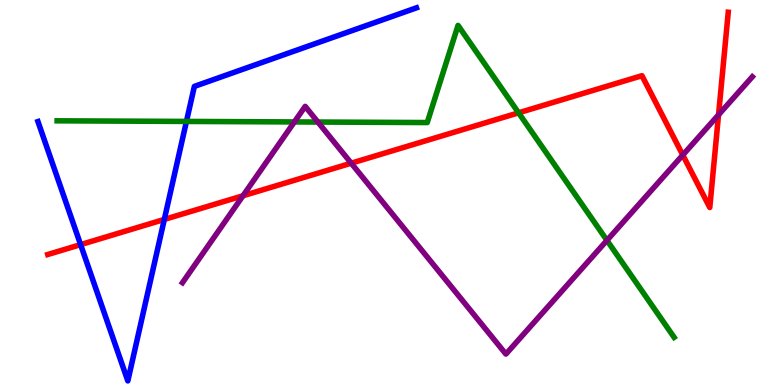[{'lines': ['blue', 'red'], 'intersections': [{'x': 1.04, 'y': 3.65}, {'x': 2.12, 'y': 4.3}]}, {'lines': ['green', 'red'], 'intersections': [{'x': 6.69, 'y': 7.07}]}, {'lines': ['purple', 'red'], 'intersections': [{'x': 3.14, 'y': 4.92}, {'x': 4.53, 'y': 5.76}, {'x': 8.81, 'y': 5.97}, {'x': 9.27, 'y': 7.02}]}, {'lines': ['blue', 'green'], 'intersections': [{'x': 2.41, 'y': 6.85}]}, {'lines': ['blue', 'purple'], 'intersections': []}, {'lines': ['green', 'purple'], 'intersections': [{'x': 3.8, 'y': 6.83}, {'x': 4.1, 'y': 6.83}, {'x': 7.83, 'y': 3.76}]}]